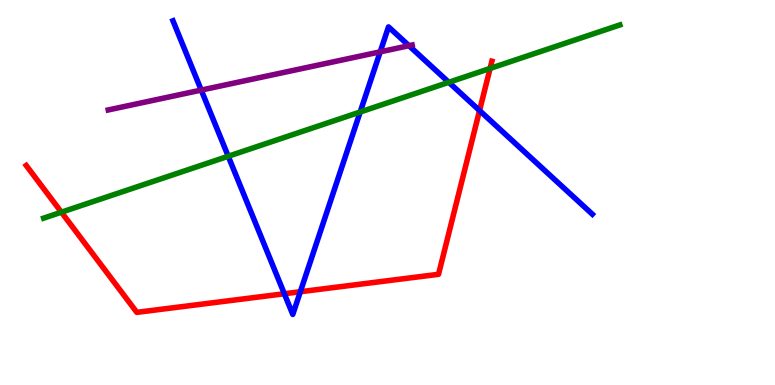[{'lines': ['blue', 'red'], 'intersections': [{'x': 3.67, 'y': 2.37}, {'x': 3.88, 'y': 2.42}, {'x': 6.19, 'y': 7.13}]}, {'lines': ['green', 'red'], 'intersections': [{'x': 0.792, 'y': 4.49}, {'x': 6.32, 'y': 8.22}]}, {'lines': ['purple', 'red'], 'intersections': []}, {'lines': ['blue', 'green'], 'intersections': [{'x': 2.94, 'y': 5.94}, {'x': 4.65, 'y': 7.09}, {'x': 5.79, 'y': 7.86}]}, {'lines': ['blue', 'purple'], 'intersections': [{'x': 2.6, 'y': 7.66}, {'x': 4.91, 'y': 8.65}, {'x': 5.28, 'y': 8.81}]}, {'lines': ['green', 'purple'], 'intersections': []}]